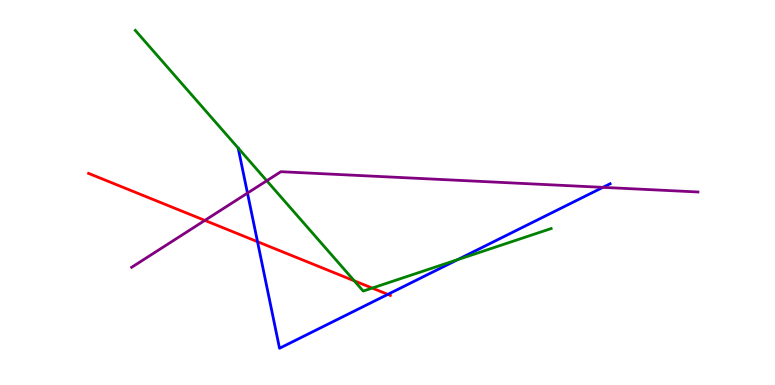[{'lines': ['blue', 'red'], 'intersections': [{'x': 3.32, 'y': 3.72}, {'x': 5.0, 'y': 2.35}]}, {'lines': ['green', 'red'], 'intersections': [{'x': 4.57, 'y': 2.71}, {'x': 4.8, 'y': 2.52}]}, {'lines': ['purple', 'red'], 'intersections': [{'x': 2.64, 'y': 4.28}]}, {'lines': ['blue', 'green'], 'intersections': [{'x': 5.9, 'y': 3.26}]}, {'lines': ['blue', 'purple'], 'intersections': [{'x': 3.19, 'y': 4.98}, {'x': 7.78, 'y': 5.13}]}, {'lines': ['green', 'purple'], 'intersections': [{'x': 3.44, 'y': 5.31}]}]